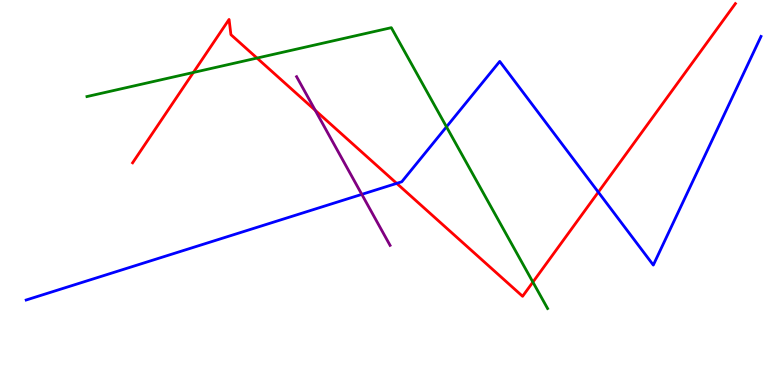[{'lines': ['blue', 'red'], 'intersections': [{'x': 5.12, 'y': 5.24}, {'x': 7.72, 'y': 5.01}]}, {'lines': ['green', 'red'], 'intersections': [{'x': 2.5, 'y': 8.12}, {'x': 3.32, 'y': 8.49}, {'x': 6.88, 'y': 2.67}]}, {'lines': ['purple', 'red'], 'intersections': [{'x': 4.07, 'y': 7.14}]}, {'lines': ['blue', 'green'], 'intersections': [{'x': 5.76, 'y': 6.71}]}, {'lines': ['blue', 'purple'], 'intersections': [{'x': 4.67, 'y': 4.95}]}, {'lines': ['green', 'purple'], 'intersections': []}]